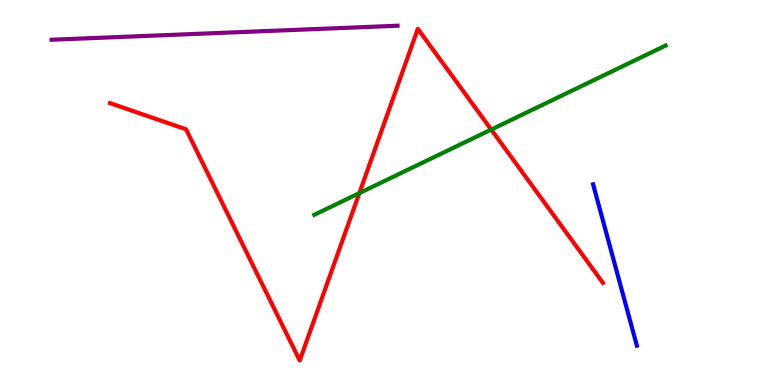[{'lines': ['blue', 'red'], 'intersections': []}, {'lines': ['green', 'red'], 'intersections': [{'x': 4.64, 'y': 4.98}, {'x': 6.34, 'y': 6.63}]}, {'lines': ['purple', 'red'], 'intersections': []}, {'lines': ['blue', 'green'], 'intersections': []}, {'lines': ['blue', 'purple'], 'intersections': []}, {'lines': ['green', 'purple'], 'intersections': []}]